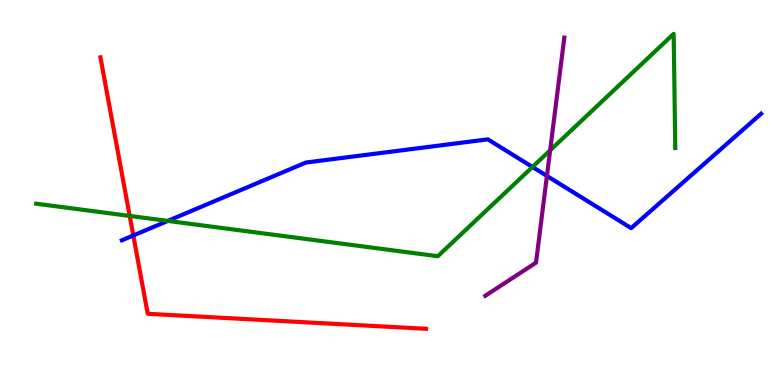[{'lines': ['blue', 'red'], 'intersections': [{'x': 1.72, 'y': 3.88}]}, {'lines': ['green', 'red'], 'intersections': [{'x': 1.67, 'y': 4.39}]}, {'lines': ['purple', 'red'], 'intersections': []}, {'lines': ['blue', 'green'], 'intersections': [{'x': 2.16, 'y': 4.26}, {'x': 6.87, 'y': 5.66}]}, {'lines': ['blue', 'purple'], 'intersections': [{'x': 7.06, 'y': 5.43}]}, {'lines': ['green', 'purple'], 'intersections': [{'x': 7.1, 'y': 6.1}]}]